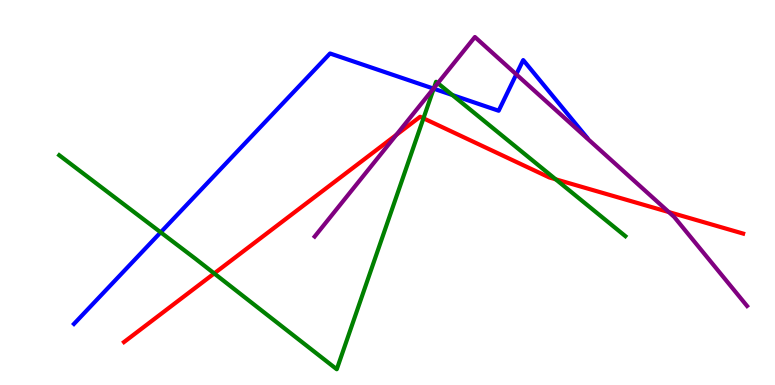[{'lines': ['blue', 'red'], 'intersections': []}, {'lines': ['green', 'red'], 'intersections': [{'x': 2.76, 'y': 2.9}, {'x': 5.46, 'y': 6.93}, {'x': 7.17, 'y': 5.34}]}, {'lines': ['purple', 'red'], 'intersections': [{'x': 5.11, 'y': 6.5}, {'x': 8.63, 'y': 4.49}]}, {'lines': ['blue', 'green'], 'intersections': [{'x': 2.07, 'y': 3.97}, {'x': 5.6, 'y': 7.7}, {'x': 5.84, 'y': 7.53}]}, {'lines': ['blue', 'purple'], 'intersections': [{'x': 5.59, 'y': 7.7}, {'x': 6.66, 'y': 8.07}]}, {'lines': ['green', 'purple'], 'intersections': [{'x': 5.6, 'y': 7.71}, {'x': 5.65, 'y': 7.84}]}]